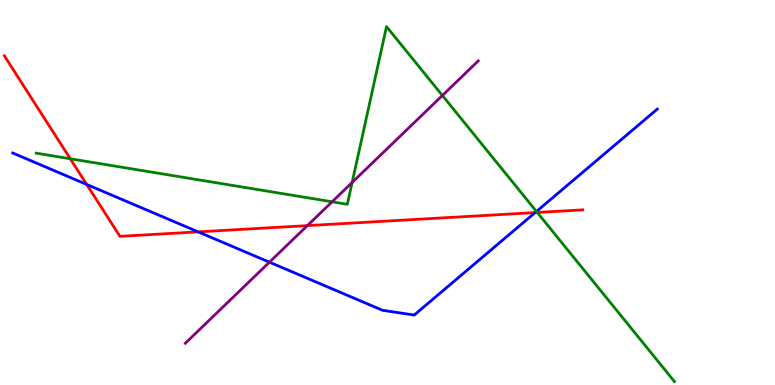[{'lines': ['blue', 'red'], 'intersections': [{'x': 1.12, 'y': 5.21}, {'x': 2.56, 'y': 3.98}, {'x': 6.91, 'y': 4.48}]}, {'lines': ['green', 'red'], 'intersections': [{'x': 0.907, 'y': 5.88}, {'x': 6.93, 'y': 4.48}]}, {'lines': ['purple', 'red'], 'intersections': [{'x': 3.97, 'y': 4.14}]}, {'lines': ['blue', 'green'], 'intersections': [{'x': 6.92, 'y': 4.51}]}, {'lines': ['blue', 'purple'], 'intersections': [{'x': 3.48, 'y': 3.19}]}, {'lines': ['green', 'purple'], 'intersections': [{'x': 4.29, 'y': 4.76}, {'x': 4.54, 'y': 5.26}, {'x': 5.71, 'y': 7.52}]}]